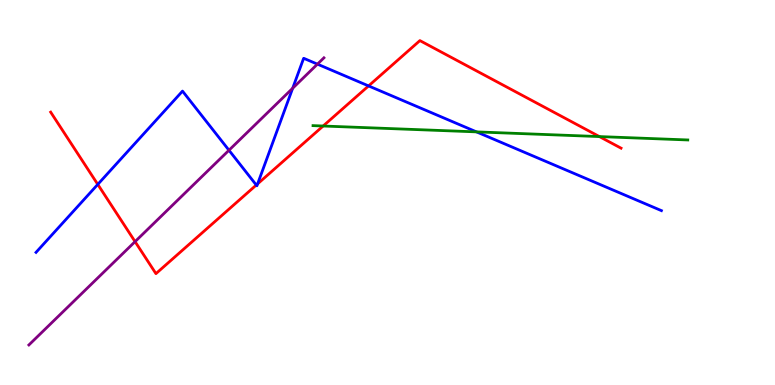[{'lines': ['blue', 'red'], 'intersections': [{'x': 1.26, 'y': 5.21}, {'x': 3.31, 'y': 5.19}, {'x': 3.32, 'y': 5.22}, {'x': 4.76, 'y': 7.77}]}, {'lines': ['green', 'red'], 'intersections': [{'x': 4.17, 'y': 6.73}, {'x': 7.73, 'y': 6.45}]}, {'lines': ['purple', 'red'], 'intersections': [{'x': 1.74, 'y': 3.72}]}, {'lines': ['blue', 'green'], 'intersections': [{'x': 6.15, 'y': 6.57}]}, {'lines': ['blue', 'purple'], 'intersections': [{'x': 2.95, 'y': 6.1}, {'x': 3.78, 'y': 7.71}, {'x': 4.1, 'y': 8.33}]}, {'lines': ['green', 'purple'], 'intersections': []}]